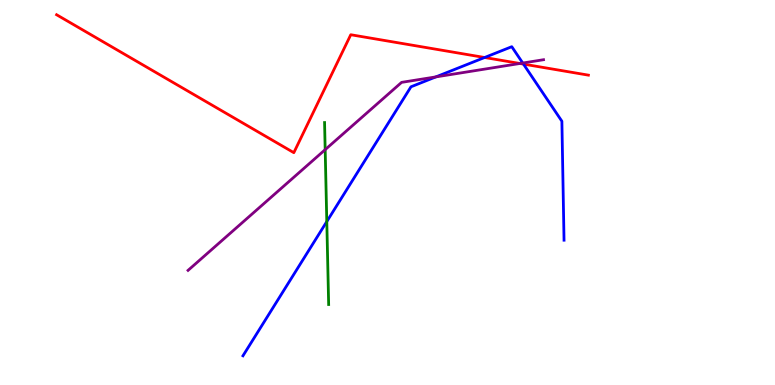[{'lines': ['blue', 'red'], 'intersections': [{'x': 6.25, 'y': 8.51}, {'x': 6.75, 'y': 8.33}]}, {'lines': ['green', 'red'], 'intersections': []}, {'lines': ['purple', 'red'], 'intersections': [{'x': 6.71, 'y': 8.35}]}, {'lines': ['blue', 'green'], 'intersections': [{'x': 4.22, 'y': 4.25}]}, {'lines': ['blue', 'purple'], 'intersections': [{'x': 5.62, 'y': 8.0}, {'x': 6.75, 'y': 8.36}]}, {'lines': ['green', 'purple'], 'intersections': [{'x': 4.2, 'y': 6.11}]}]